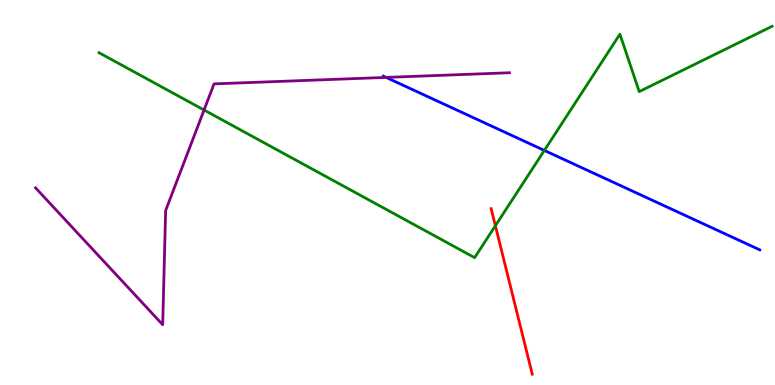[{'lines': ['blue', 'red'], 'intersections': []}, {'lines': ['green', 'red'], 'intersections': [{'x': 6.39, 'y': 4.14}]}, {'lines': ['purple', 'red'], 'intersections': []}, {'lines': ['blue', 'green'], 'intersections': [{'x': 7.02, 'y': 6.09}]}, {'lines': ['blue', 'purple'], 'intersections': [{'x': 4.98, 'y': 7.99}]}, {'lines': ['green', 'purple'], 'intersections': [{'x': 2.63, 'y': 7.14}]}]